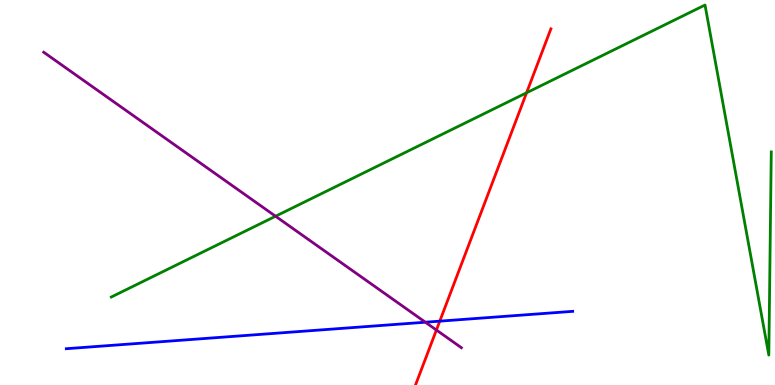[{'lines': ['blue', 'red'], 'intersections': [{'x': 5.67, 'y': 1.66}]}, {'lines': ['green', 'red'], 'intersections': [{'x': 6.79, 'y': 7.59}]}, {'lines': ['purple', 'red'], 'intersections': [{'x': 5.63, 'y': 1.43}]}, {'lines': ['blue', 'green'], 'intersections': []}, {'lines': ['blue', 'purple'], 'intersections': [{'x': 5.49, 'y': 1.63}]}, {'lines': ['green', 'purple'], 'intersections': [{'x': 3.56, 'y': 4.38}]}]